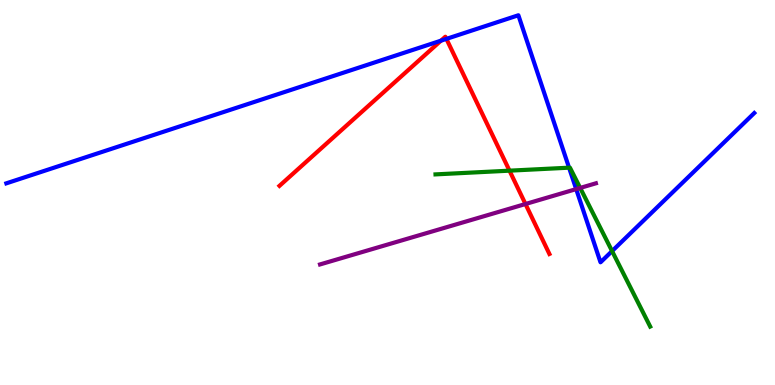[{'lines': ['blue', 'red'], 'intersections': [{'x': 5.69, 'y': 8.94}, {'x': 5.76, 'y': 8.99}]}, {'lines': ['green', 'red'], 'intersections': [{'x': 6.57, 'y': 5.57}]}, {'lines': ['purple', 'red'], 'intersections': [{'x': 6.78, 'y': 4.7}]}, {'lines': ['blue', 'green'], 'intersections': [{'x': 7.34, 'y': 5.64}, {'x': 7.9, 'y': 3.48}]}, {'lines': ['blue', 'purple'], 'intersections': [{'x': 7.43, 'y': 5.09}]}, {'lines': ['green', 'purple'], 'intersections': [{'x': 7.49, 'y': 5.12}]}]